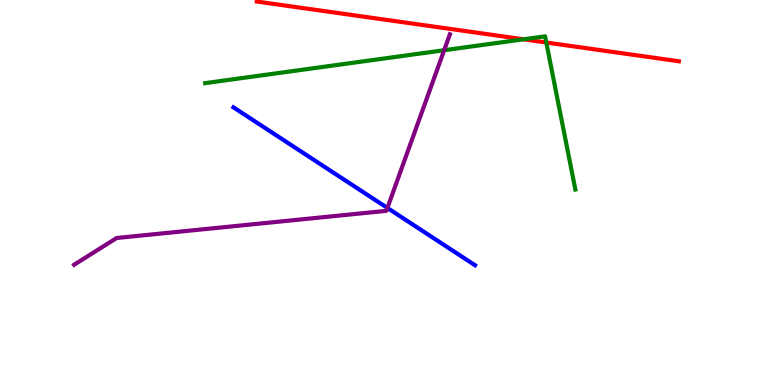[{'lines': ['blue', 'red'], 'intersections': []}, {'lines': ['green', 'red'], 'intersections': [{'x': 6.76, 'y': 8.98}, {'x': 7.05, 'y': 8.9}]}, {'lines': ['purple', 'red'], 'intersections': []}, {'lines': ['blue', 'green'], 'intersections': []}, {'lines': ['blue', 'purple'], 'intersections': [{'x': 5.0, 'y': 4.6}]}, {'lines': ['green', 'purple'], 'intersections': [{'x': 5.73, 'y': 8.7}]}]